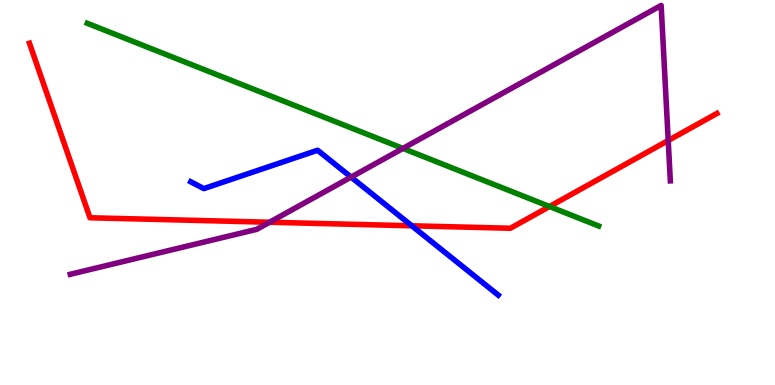[{'lines': ['blue', 'red'], 'intersections': [{'x': 5.31, 'y': 4.14}]}, {'lines': ['green', 'red'], 'intersections': [{'x': 7.09, 'y': 4.64}]}, {'lines': ['purple', 'red'], 'intersections': [{'x': 3.48, 'y': 4.23}, {'x': 8.62, 'y': 6.35}]}, {'lines': ['blue', 'green'], 'intersections': []}, {'lines': ['blue', 'purple'], 'intersections': [{'x': 4.53, 'y': 5.4}]}, {'lines': ['green', 'purple'], 'intersections': [{'x': 5.2, 'y': 6.15}]}]